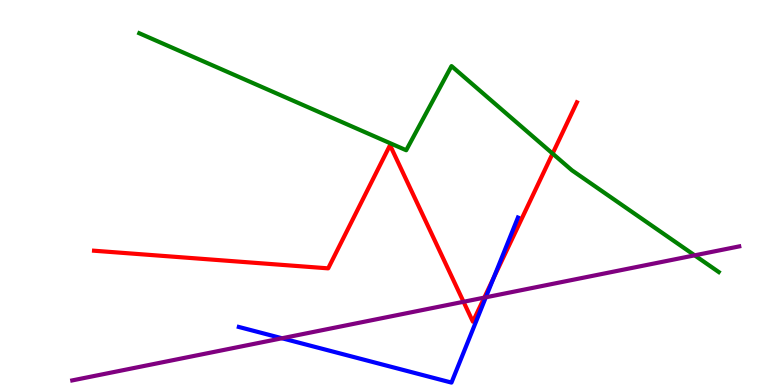[{'lines': ['blue', 'red'], 'intersections': [{'x': 6.37, 'y': 2.78}]}, {'lines': ['green', 'red'], 'intersections': [{'x': 7.13, 'y': 6.01}]}, {'lines': ['purple', 'red'], 'intersections': [{'x': 5.98, 'y': 2.16}, {'x': 6.25, 'y': 2.27}]}, {'lines': ['blue', 'green'], 'intersections': []}, {'lines': ['blue', 'purple'], 'intersections': [{'x': 3.64, 'y': 1.21}, {'x': 6.27, 'y': 2.28}]}, {'lines': ['green', 'purple'], 'intersections': [{'x': 8.96, 'y': 3.37}]}]